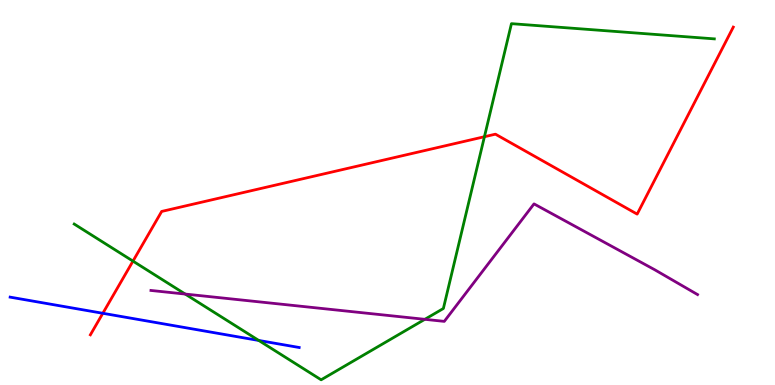[{'lines': ['blue', 'red'], 'intersections': [{'x': 1.33, 'y': 1.86}]}, {'lines': ['green', 'red'], 'intersections': [{'x': 1.72, 'y': 3.22}, {'x': 6.25, 'y': 6.45}]}, {'lines': ['purple', 'red'], 'intersections': []}, {'lines': ['blue', 'green'], 'intersections': [{'x': 3.34, 'y': 1.16}]}, {'lines': ['blue', 'purple'], 'intersections': []}, {'lines': ['green', 'purple'], 'intersections': [{'x': 2.39, 'y': 2.36}, {'x': 5.48, 'y': 1.71}]}]